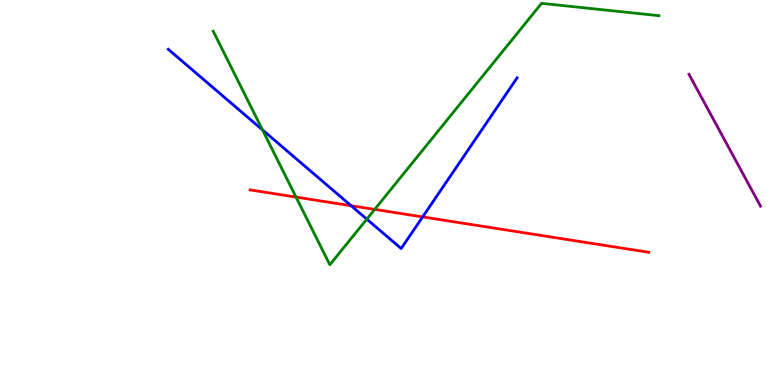[{'lines': ['blue', 'red'], 'intersections': [{'x': 4.53, 'y': 4.66}, {'x': 5.45, 'y': 4.37}]}, {'lines': ['green', 'red'], 'intersections': [{'x': 3.82, 'y': 4.88}, {'x': 4.83, 'y': 4.56}]}, {'lines': ['purple', 'red'], 'intersections': []}, {'lines': ['blue', 'green'], 'intersections': [{'x': 3.39, 'y': 6.63}, {'x': 4.73, 'y': 4.31}]}, {'lines': ['blue', 'purple'], 'intersections': []}, {'lines': ['green', 'purple'], 'intersections': []}]